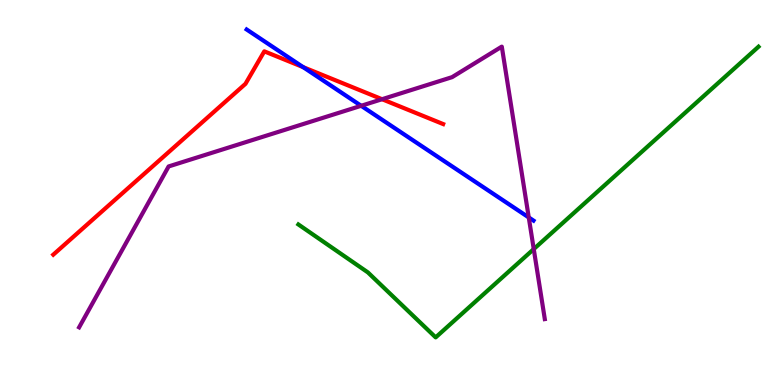[{'lines': ['blue', 'red'], 'intersections': [{'x': 3.91, 'y': 8.26}]}, {'lines': ['green', 'red'], 'intersections': []}, {'lines': ['purple', 'red'], 'intersections': [{'x': 4.93, 'y': 7.42}]}, {'lines': ['blue', 'green'], 'intersections': []}, {'lines': ['blue', 'purple'], 'intersections': [{'x': 4.66, 'y': 7.25}, {'x': 6.82, 'y': 4.35}]}, {'lines': ['green', 'purple'], 'intersections': [{'x': 6.89, 'y': 3.53}]}]